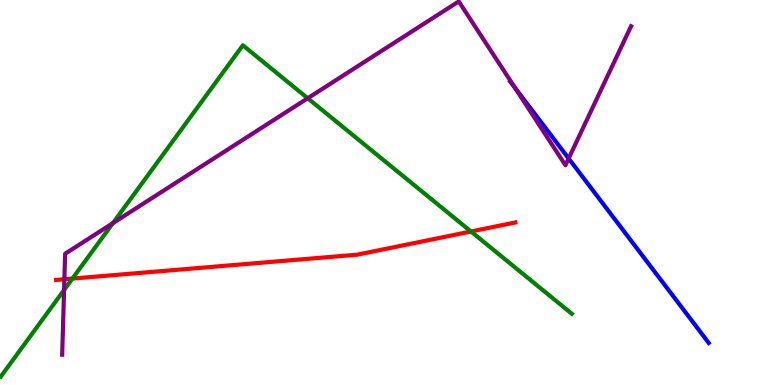[{'lines': ['blue', 'red'], 'intersections': []}, {'lines': ['green', 'red'], 'intersections': [{'x': 0.934, 'y': 2.76}, {'x': 6.08, 'y': 3.99}]}, {'lines': ['purple', 'red'], 'intersections': [{'x': 0.831, 'y': 2.75}]}, {'lines': ['blue', 'green'], 'intersections': []}, {'lines': ['blue', 'purple'], 'intersections': [{'x': 6.65, 'y': 7.71}, {'x': 7.34, 'y': 5.88}]}, {'lines': ['green', 'purple'], 'intersections': [{'x': 0.827, 'y': 2.47}, {'x': 1.46, 'y': 4.21}, {'x': 3.97, 'y': 7.45}]}]